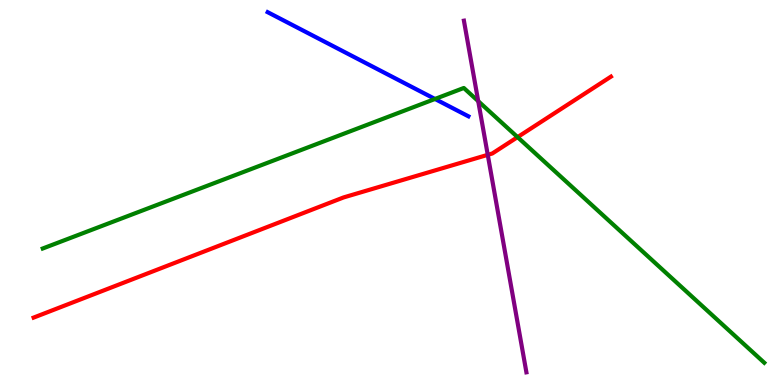[{'lines': ['blue', 'red'], 'intersections': []}, {'lines': ['green', 'red'], 'intersections': [{'x': 6.68, 'y': 6.44}]}, {'lines': ['purple', 'red'], 'intersections': [{'x': 6.29, 'y': 5.98}]}, {'lines': ['blue', 'green'], 'intersections': [{'x': 5.61, 'y': 7.43}]}, {'lines': ['blue', 'purple'], 'intersections': []}, {'lines': ['green', 'purple'], 'intersections': [{'x': 6.17, 'y': 7.37}]}]